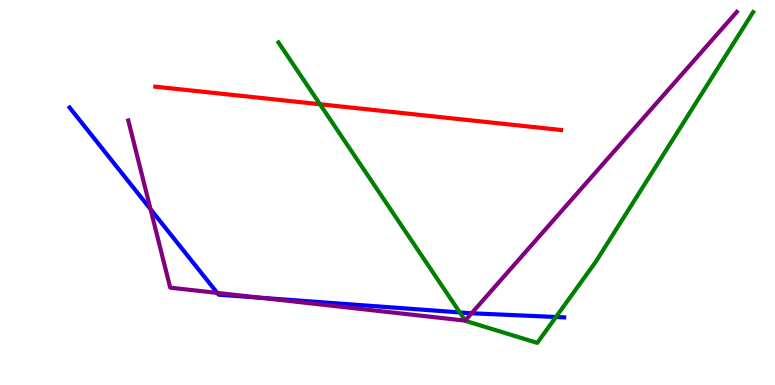[{'lines': ['blue', 'red'], 'intersections': []}, {'lines': ['green', 'red'], 'intersections': [{'x': 4.13, 'y': 7.29}]}, {'lines': ['purple', 'red'], 'intersections': []}, {'lines': ['blue', 'green'], 'intersections': [{'x': 5.93, 'y': 1.88}, {'x': 7.17, 'y': 1.77}]}, {'lines': ['blue', 'purple'], 'intersections': [{'x': 1.94, 'y': 4.57}, {'x': 2.8, 'y': 2.39}, {'x': 3.36, 'y': 2.27}, {'x': 6.09, 'y': 1.86}]}, {'lines': ['green', 'purple'], 'intersections': [{'x': 6.0, 'y': 1.68}]}]